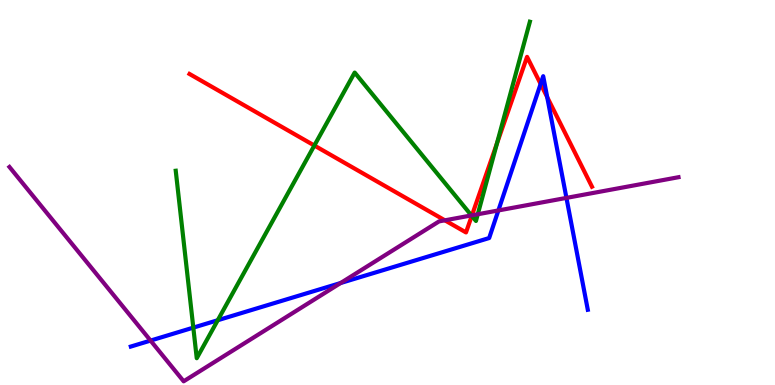[{'lines': ['blue', 'red'], 'intersections': [{'x': 6.98, 'y': 7.82}, {'x': 7.06, 'y': 7.48}]}, {'lines': ['green', 'red'], 'intersections': [{'x': 4.06, 'y': 6.22}, {'x': 6.09, 'y': 4.39}, {'x': 6.41, 'y': 6.27}]}, {'lines': ['purple', 'red'], 'intersections': [{'x': 5.74, 'y': 4.28}, {'x': 6.09, 'y': 4.41}]}, {'lines': ['blue', 'green'], 'intersections': [{'x': 2.49, 'y': 1.49}, {'x': 2.81, 'y': 1.68}]}, {'lines': ['blue', 'purple'], 'intersections': [{'x': 1.94, 'y': 1.15}, {'x': 4.4, 'y': 2.65}, {'x': 6.43, 'y': 4.53}, {'x': 7.31, 'y': 4.86}]}, {'lines': ['green', 'purple'], 'intersections': [{'x': 6.08, 'y': 4.4}, {'x': 6.16, 'y': 4.44}]}]